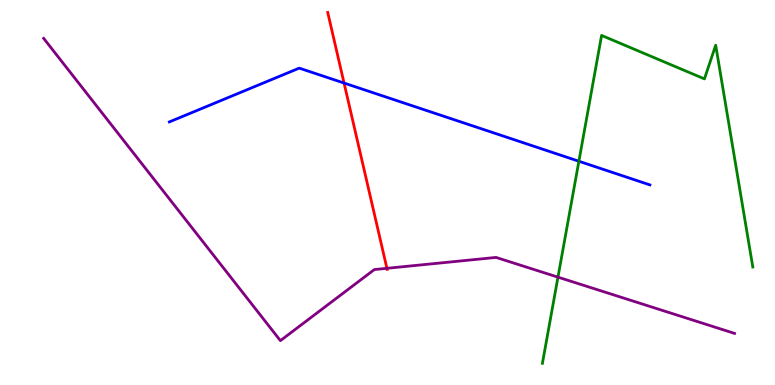[{'lines': ['blue', 'red'], 'intersections': [{'x': 4.44, 'y': 7.84}]}, {'lines': ['green', 'red'], 'intersections': []}, {'lines': ['purple', 'red'], 'intersections': [{'x': 4.99, 'y': 3.03}]}, {'lines': ['blue', 'green'], 'intersections': [{'x': 7.47, 'y': 5.81}]}, {'lines': ['blue', 'purple'], 'intersections': []}, {'lines': ['green', 'purple'], 'intersections': [{'x': 7.2, 'y': 2.8}]}]